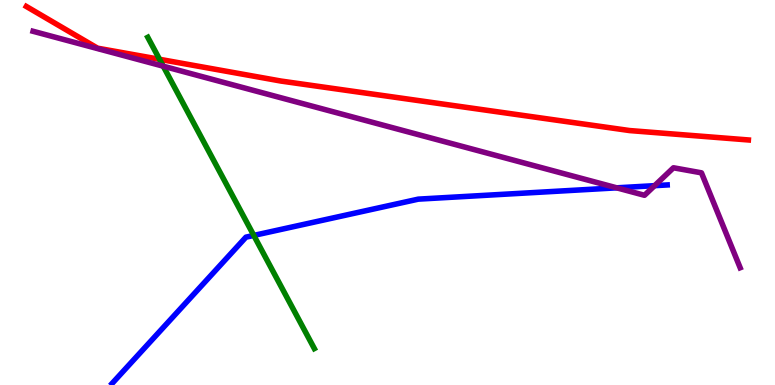[{'lines': ['blue', 'red'], 'intersections': []}, {'lines': ['green', 'red'], 'intersections': [{'x': 2.06, 'y': 8.46}]}, {'lines': ['purple', 'red'], 'intersections': []}, {'lines': ['blue', 'green'], 'intersections': [{'x': 3.27, 'y': 3.89}]}, {'lines': ['blue', 'purple'], 'intersections': [{'x': 7.96, 'y': 5.12}, {'x': 8.45, 'y': 5.18}]}, {'lines': ['green', 'purple'], 'intersections': [{'x': 2.11, 'y': 8.28}]}]